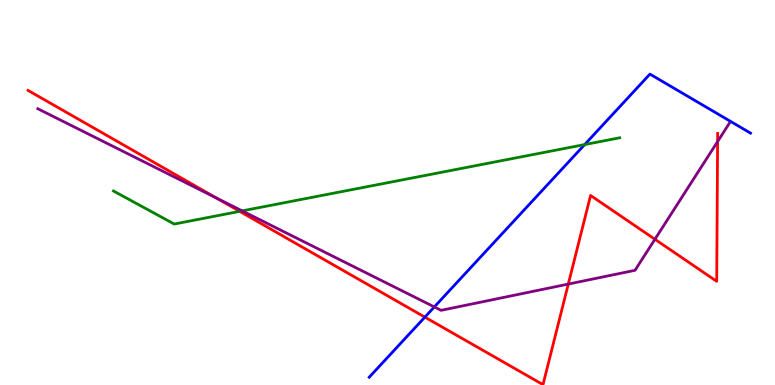[{'lines': ['blue', 'red'], 'intersections': [{'x': 5.48, 'y': 1.76}]}, {'lines': ['green', 'red'], 'intersections': [{'x': 3.09, 'y': 4.51}]}, {'lines': ['purple', 'red'], 'intersections': [{'x': 2.79, 'y': 4.86}, {'x': 7.33, 'y': 2.62}, {'x': 8.45, 'y': 3.79}, {'x': 9.26, 'y': 6.32}]}, {'lines': ['blue', 'green'], 'intersections': [{'x': 7.54, 'y': 6.24}]}, {'lines': ['blue', 'purple'], 'intersections': [{'x': 5.6, 'y': 2.03}]}, {'lines': ['green', 'purple'], 'intersections': [{'x': 3.12, 'y': 4.52}]}]